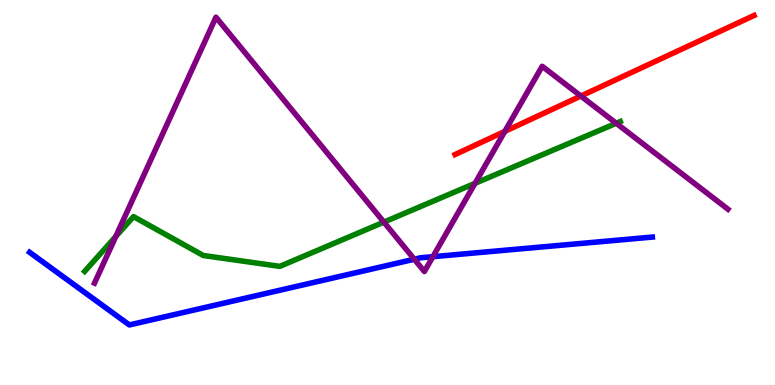[{'lines': ['blue', 'red'], 'intersections': []}, {'lines': ['green', 'red'], 'intersections': []}, {'lines': ['purple', 'red'], 'intersections': [{'x': 6.51, 'y': 6.59}, {'x': 7.49, 'y': 7.51}]}, {'lines': ['blue', 'green'], 'intersections': []}, {'lines': ['blue', 'purple'], 'intersections': [{'x': 5.35, 'y': 3.27}, {'x': 5.59, 'y': 3.33}]}, {'lines': ['green', 'purple'], 'intersections': [{'x': 1.49, 'y': 3.86}, {'x': 4.95, 'y': 4.23}, {'x': 6.13, 'y': 5.24}, {'x': 7.95, 'y': 6.8}]}]